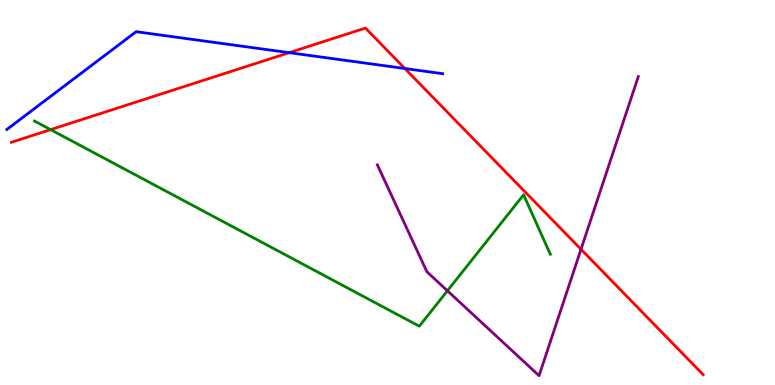[{'lines': ['blue', 'red'], 'intersections': [{'x': 3.73, 'y': 8.63}, {'x': 5.22, 'y': 8.22}]}, {'lines': ['green', 'red'], 'intersections': [{'x': 0.653, 'y': 6.63}]}, {'lines': ['purple', 'red'], 'intersections': [{'x': 7.5, 'y': 3.52}]}, {'lines': ['blue', 'green'], 'intersections': []}, {'lines': ['blue', 'purple'], 'intersections': []}, {'lines': ['green', 'purple'], 'intersections': [{'x': 5.77, 'y': 2.45}]}]